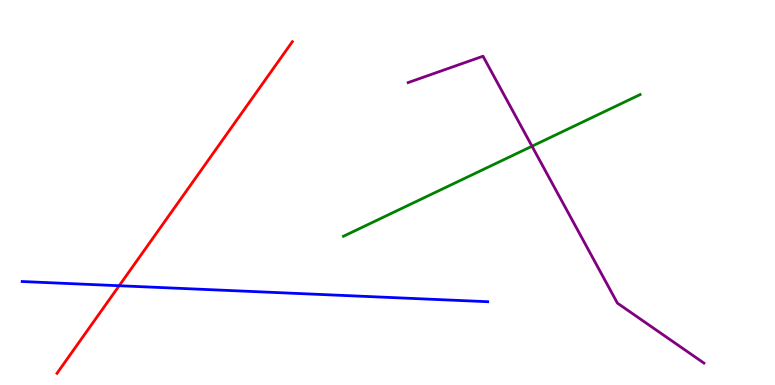[{'lines': ['blue', 'red'], 'intersections': [{'x': 1.54, 'y': 2.58}]}, {'lines': ['green', 'red'], 'intersections': []}, {'lines': ['purple', 'red'], 'intersections': []}, {'lines': ['blue', 'green'], 'intersections': []}, {'lines': ['blue', 'purple'], 'intersections': []}, {'lines': ['green', 'purple'], 'intersections': [{'x': 6.86, 'y': 6.2}]}]